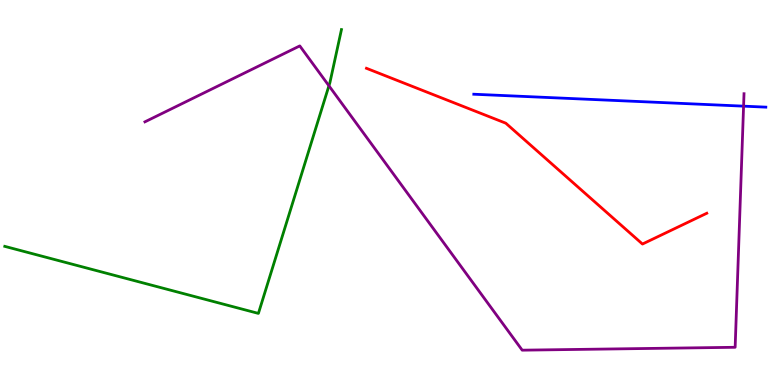[{'lines': ['blue', 'red'], 'intersections': []}, {'lines': ['green', 'red'], 'intersections': []}, {'lines': ['purple', 'red'], 'intersections': []}, {'lines': ['blue', 'green'], 'intersections': []}, {'lines': ['blue', 'purple'], 'intersections': [{'x': 9.59, 'y': 7.24}]}, {'lines': ['green', 'purple'], 'intersections': [{'x': 4.24, 'y': 7.77}]}]